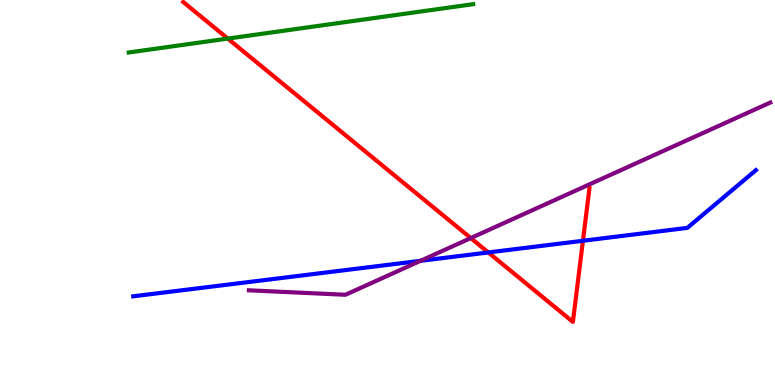[{'lines': ['blue', 'red'], 'intersections': [{'x': 6.3, 'y': 3.44}, {'x': 7.52, 'y': 3.75}]}, {'lines': ['green', 'red'], 'intersections': [{'x': 2.94, 'y': 9.0}]}, {'lines': ['purple', 'red'], 'intersections': [{'x': 6.07, 'y': 3.82}]}, {'lines': ['blue', 'green'], 'intersections': []}, {'lines': ['blue', 'purple'], 'intersections': [{'x': 5.43, 'y': 3.23}]}, {'lines': ['green', 'purple'], 'intersections': []}]